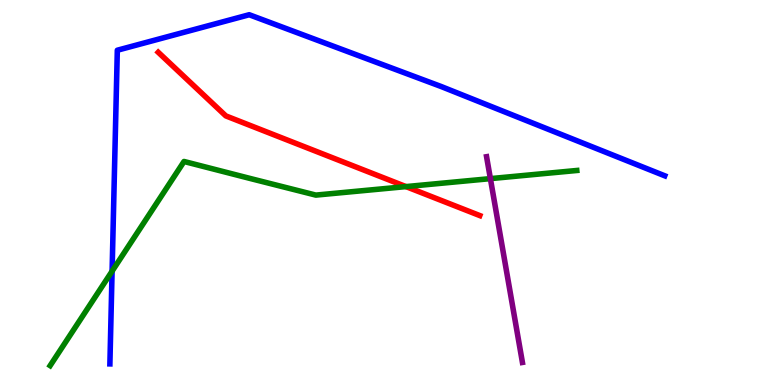[{'lines': ['blue', 'red'], 'intersections': []}, {'lines': ['green', 'red'], 'intersections': [{'x': 5.24, 'y': 5.15}]}, {'lines': ['purple', 'red'], 'intersections': []}, {'lines': ['blue', 'green'], 'intersections': [{'x': 1.45, 'y': 2.96}]}, {'lines': ['blue', 'purple'], 'intersections': []}, {'lines': ['green', 'purple'], 'intersections': [{'x': 6.33, 'y': 5.36}]}]